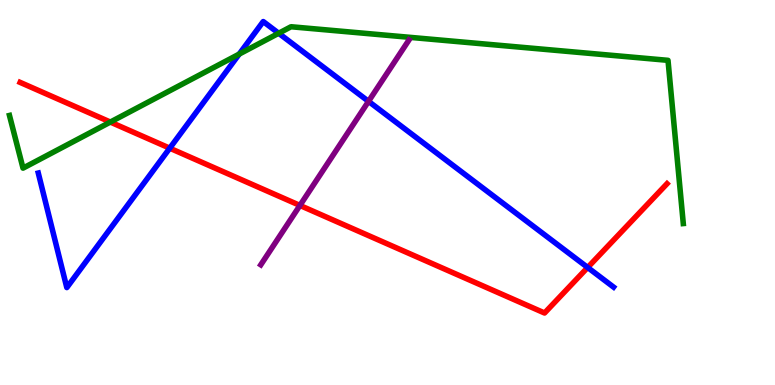[{'lines': ['blue', 'red'], 'intersections': [{'x': 2.19, 'y': 6.15}, {'x': 7.58, 'y': 3.05}]}, {'lines': ['green', 'red'], 'intersections': [{'x': 1.42, 'y': 6.83}]}, {'lines': ['purple', 'red'], 'intersections': [{'x': 3.87, 'y': 4.66}]}, {'lines': ['blue', 'green'], 'intersections': [{'x': 3.09, 'y': 8.6}, {'x': 3.6, 'y': 9.14}]}, {'lines': ['blue', 'purple'], 'intersections': [{'x': 4.76, 'y': 7.37}]}, {'lines': ['green', 'purple'], 'intersections': []}]